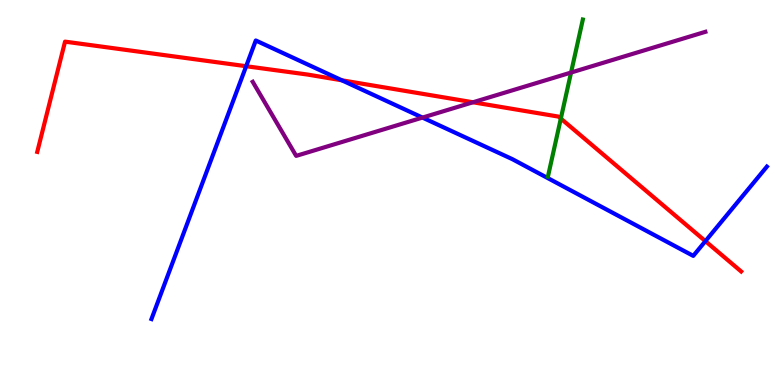[{'lines': ['blue', 'red'], 'intersections': [{'x': 3.18, 'y': 8.28}, {'x': 4.41, 'y': 7.91}, {'x': 9.1, 'y': 3.74}]}, {'lines': ['green', 'red'], 'intersections': [{'x': 7.24, 'y': 6.92}]}, {'lines': ['purple', 'red'], 'intersections': [{'x': 6.1, 'y': 7.34}]}, {'lines': ['blue', 'green'], 'intersections': []}, {'lines': ['blue', 'purple'], 'intersections': [{'x': 5.45, 'y': 6.95}]}, {'lines': ['green', 'purple'], 'intersections': [{'x': 7.37, 'y': 8.12}]}]